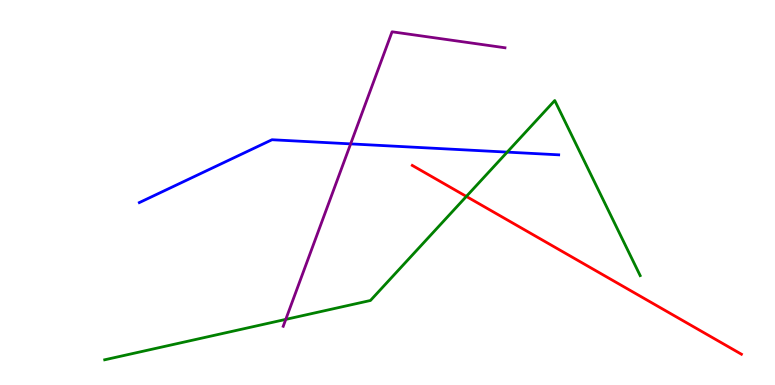[{'lines': ['blue', 'red'], 'intersections': []}, {'lines': ['green', 'red'], 'intersections': [{'x': 6.02, 'y': 4.9}]}, {'lines': ['purple', 'red'], 'intersections': []}, {'lines': ['blue', 'green'], 'intersections': [{'x': 6.54, 'y': 6.05}]}, {'lines': ['blue', 'purple'], 'intersections': [{'x': 4.52, 'y': 6.26}]}, {'lines': ['green', 'purple'], 'intersections': [{'x': 3.69, 'y': 1.7}]}]